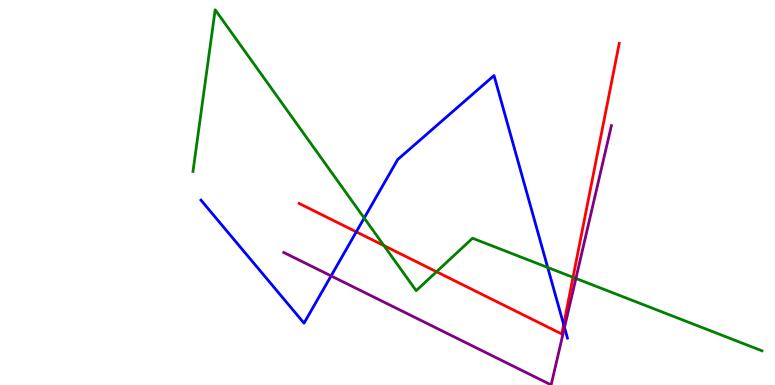[{'lines': ['blue', 'red'], 'intersections': [{'x': 4.6, 'y': 3.98}, {'x': 7.27, 'y': 1.57}]}, {'lines': ['green', 'red'], 'intersections': [{'x': 4.95, 'y': 3.62}, {'x': 5.63, 'y': 2.94}, {'x': 7.39, 'y': 2.8}]}, {'lines': ['purple', 'red'], 'intersections': []}, {'lines': ['blue', 'green'], 'intersections': [{'x': 4.7, 'y': 4.34}, {'x': 7.07, 'y': 3.05}]}, {'lines': ['blue', 'purple'], 'intersections': [{'x': 4.27, 'y': 2.83}, {'x': 7.28, 'y': 1.49}]}, {'lines': ['green', 'purple'], 'intersections': [{'x': 7.43, 'y': 2.77}]}]